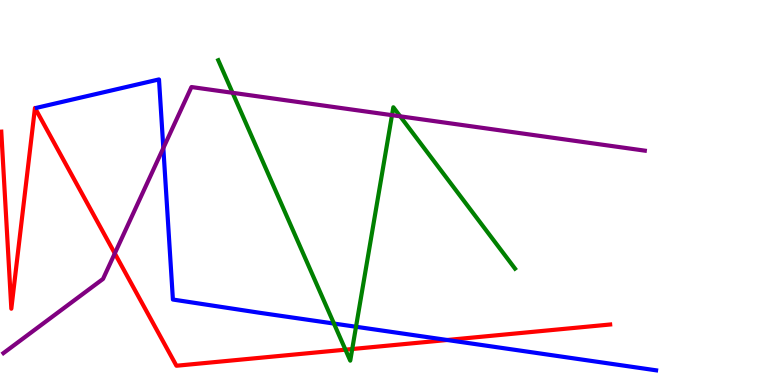[{'lines': ['blue', 'red'], 'intersections': [{'x': 5.77, 'y': 1.17}]}, {'lines': ['green', 'red'], 'intersections': [{'x': 4.46, 'y': 0.918}, {'x': 4.54, 'y': 0.934}]}, {'lines': ['purple', 'red'], 'intersections': [{'x': 1.48, 'y': 3.42}]}, {'lines': ['blue', 'green'], 'intersections': [{'x': 4.31, 'y': 1.6}, {'x': 4.59, 'y': 1.51}]}, {'lines': ['blue', 'purple'], 'intersections': [{'x': 2.11, 'y': 6.15}]}, {'lines': ['green', 'purple'], 'intersections': [{'x': 3.0, 'y': 7.59}, {'x': 5.06, 'y': 7.01}, {'x': 5.16, 'y': 6.98}]}]